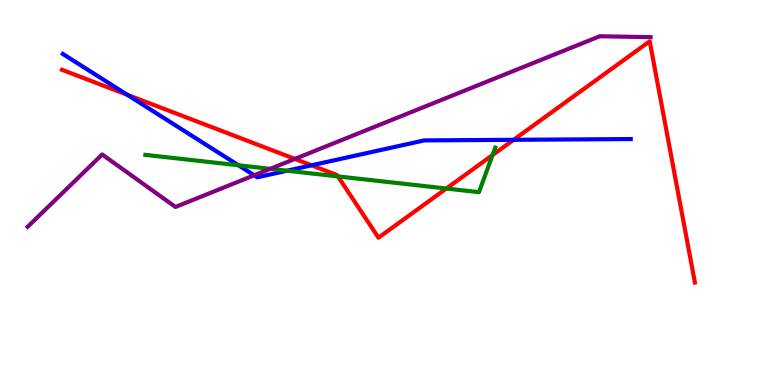[{'lines': ['blue', 'red'], 'intersections': [{'x': 1.64, 'y': 7.54}, {'x': 4.02, 'y': 5.71}, {'x': 6.63, 'y': 6.37}]}, {'lines': ['green', 'red'], 'intersections': [{'x': 4.36, 'y': 5.42}, {'x': 5.76, 'y': 5.1}, {'x': 6.36, 'y': 5.97}]}, {'lines': ['purple', 'red'], 'intersections': [{'x': 3.8, 'y': 5.87}]}, {'lines': ['blue', 'green'], 'intersections': [{'x': 3.08, 'y': 5.71}, {'x': 3.7, 'y': 5.57}]}, {'lines': ['blue', 'purple'], 'intersections': [{'x': 3.28, 'y': 5.45}]}, {'lines': ['green', 'purple'], 'intersections': [{'x': 3.49, 'y': 5.61}]}]